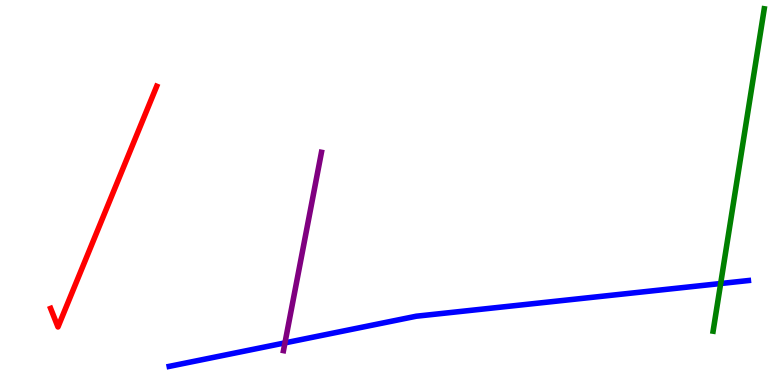[{'lines': ['blue', 'red'], 'intersections': []}, {'lines': ['green', 'red'], 'intersections': []}, {'lines': ['purple', 'red'], 'intersections': []}, {'lines': ['blue', 'green'], 'intersections': [{'x': 9.3, 'y': 2.64}]}, {'lines': ['blue', 'purple'], 'intersections': [{'x': 3.68, 'y': 1.09}]}, {'lines': ['green', 'purple'], 'intersections': []}]